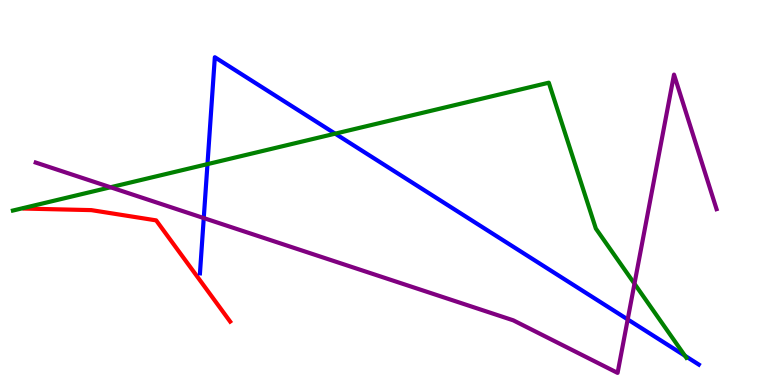[{'lines': ['blue', 'red'], 'intersections': []}, {'lines': ['green', 'red'], 'intersections': []}, {'lines': ['purple', 'red'], 'intersections': []}, {'lines': ['blue', 'green'], 'intersections': [{'x': 2.68, 'y': 5.74}, {'x': 4.32, 'y': 6.53}, {'x': 8.84, 'y': 0.759}]}, {'lines': ['blue', 'purple'], 'intersections': [{'x': 2.63, 'y': 4.34}, {'x': 8.1, 'y': 1.7}]}, {'lines': ['green', 'purple'], 'intersections': [{'x': 1.43, 'y': 5.14}, {'x': 8.19, 'y': 2.63}]}]